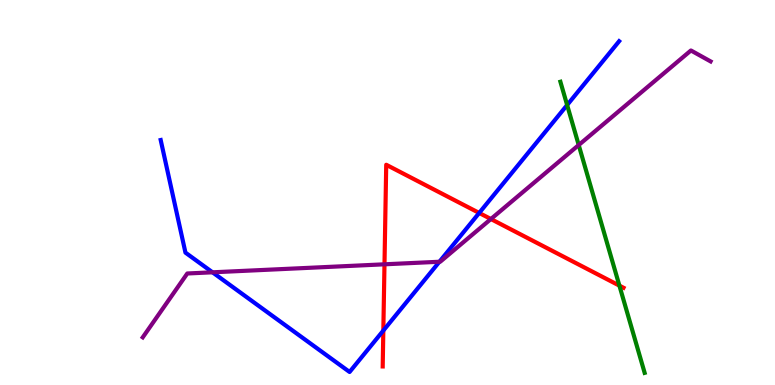[{'lines': ['blue', 'red'], 'intersections': [{'x': 4.95, 'y': 1.41}, {'x': 6.18, 'y': 4.47}]}, {'lines': ['green', 'red'], 'intersections': [{'x': 7.99, 'y': 2.58}]}, {'lines': ['purple', 'red'], 'intersections': [{'x': 4.96, 'y': 3.13}, {'x': 6.33, 'y': 4.31}]}, {'lines': ['blue', 'green'], 'intersections': [{'x': 7.32, 'y': 7.27}]}, {'lines': ['blue', 'purple'], 'intersections': [{'x': 2.74, 'y': 2.93}, {'x': 5.67, 'y': 3.2}]}, {'lines': ['green', 'purple'], 'intersections': [{'x': 7.47, 'y': 6.23}]}]